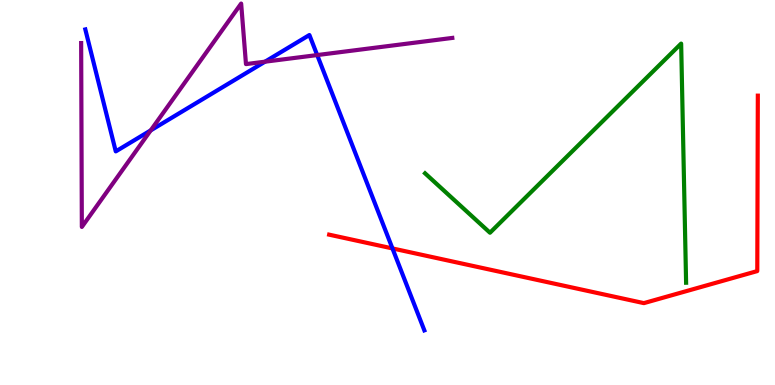[{'lines': ['blue', 'red'], 'intersections': [{'x': 5.06, 'y': 3.55}]}, {'lines': ['green', 'red'], 'intersections': []}, {'lines': ['purple', 'red'], 'intersections': []}, {'lines': ['blue', 'green'], 'intersections': []}, {'lines': ['blue', 'purple'], 'intersections': [{'x': 1.94, 'y': 6.61}, {'x': 3.42, 'y': 8.4}, {'x': 4.09, 'y': 8.57}]}, {'lines': ['green', 'purple'], 'intersections': []}]